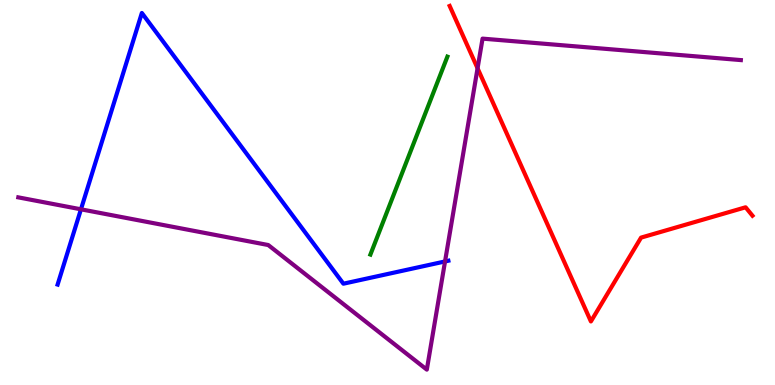[{'lines': ['blue', 'red'], 'intersections': []}, {'lines': ['green', 'red'], 'intersections': []}, {'lines': ['purple', 'red'], 'intersections': [{'x': 6.16, 'y': 8.23}]}, {'lines': ['blue', 'green'], 'intersections': []}, {'lines': ['blue', 'purple'], 'intersections': [{'x': 1.04, 'y': 4.56}, {'x': 5.74, 'y': 3.21}]}, {'lines': ['green', 'purple'], 'intersections': []}]